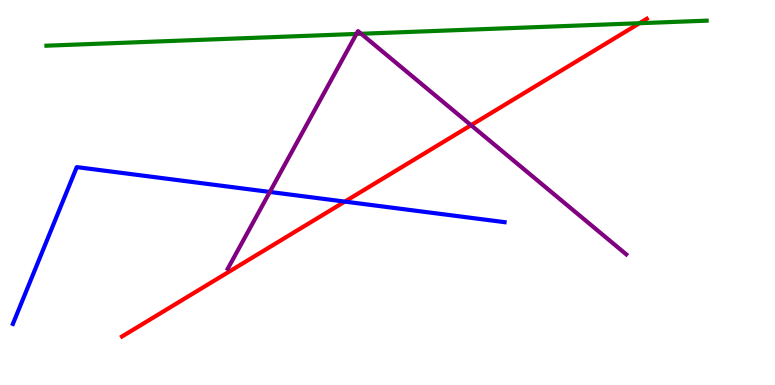[{'lines': ['blue', 'red'], 'intersections': [{'x': 4.45, 'y': 4.76}]}, {'lines': ['green', 'red'], 'intersections': [{'x': 8.25, 'y': 9.4}]}, {'lines': ['purple', 'red'], 'intersections': [{'x': 6.08, 'y': 6.75}]}, {'lines': ['blue', 'green'], 'intersections': []}, {'lines': ['blue', 'purple'], 'intersections': [{'x': 3.48, 'y': 5.01}]}, {'lines': ['green', 'purple'], 'intersections': [{'x': 4.6, 'y': 9.12}, {'x': 4.66, 'y': 9.12}]}]